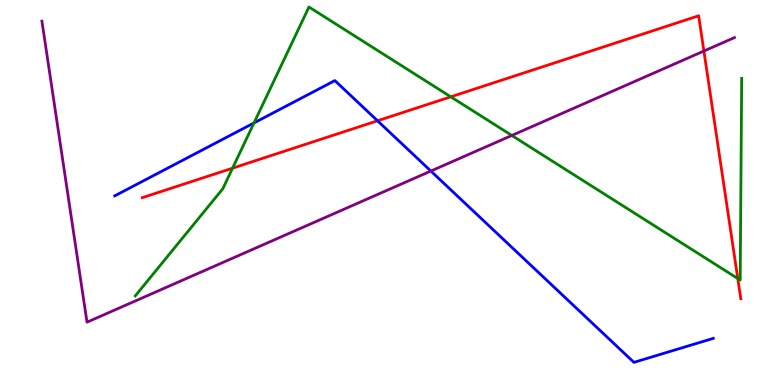[{'lines': ['blue', 'red'], 'intersections': [{'x': 4.87, 'y': 6.86}]}, {'lines': ['green', 'red'], 'intersections': [{'x': 3.0, 'y': 5.63}, {'x': 5.82, 'y': 7.49}, {'x': 9.52, 'y': 2.77}]}, {'lines': ['purple', 'red'], 'intersections': [{'x': 9.08, 'y': 8.67}]}, {'lines': ['blue', 'green'], 'intersections': [{'x': 3.28, 'y': 6.81}]}, {'lines': ['blue', 'purple'], 'intersections': [{'x': 5.56, 'y': 5.56}]}, {'lines': ['green', 'purple'], 'intersections': [{'x': 6.6, 'y': 6.48}]}]